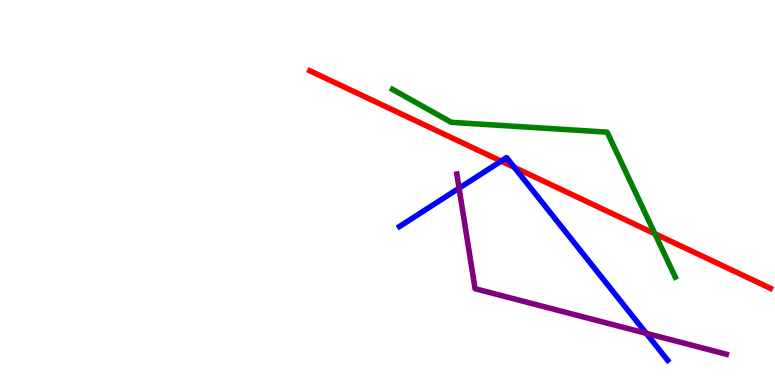[{'lines': ['blue', 'red'], 'intersections': [{'x': 6.47, 'y': 5.81}, {'x': 6.64, 'y': 5.65}]}, {'lines': ['green', 'red'], 'intersections': [{'x': 8.45, 'y': 3.93}]}, {'lines': ['purple', 'red'], 'intersections': []}, {'lines': ['blue', 'green'], 'intersections': []}, {'lines': ['blue', 'purple'], 'intersections': [{'x': 5.92, 'y': 5.11}, {'x': 8.34, 'y': 1.34}]}, {'lines': ['green', 'purple'], 'intersections': []}]